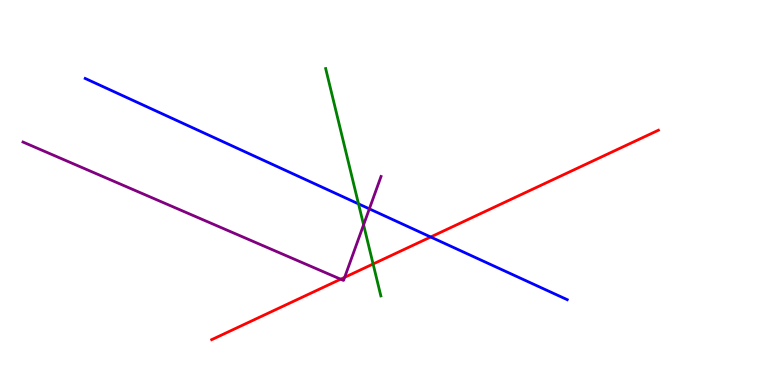[{'lines': ['blue', 'red'], 'intersections': [{'x': 5.56, 'y': 3.84}]}, {'lines': ['green', 'red'], 'intersections': [{'x': 4.81, 'y': 3.14}]}, {'lines': ['purple', 'red'], 'intersections': [{'x': 4.4, 'y': 2.75}, {'x': 4.45, 'y': 2.8}]}, {'lines': ['blue', 'green'], 'intersections': [{'x': 4.63, 'y': 4.7}]}, {'lines': ['blue', 'purple'], 'intersections': [{'x': 4.77, 'y': 4.58}]}, {'lines': ['green', 'purple'], 'intersections': [{'x': 4.69, 'y': 4.16}]}]